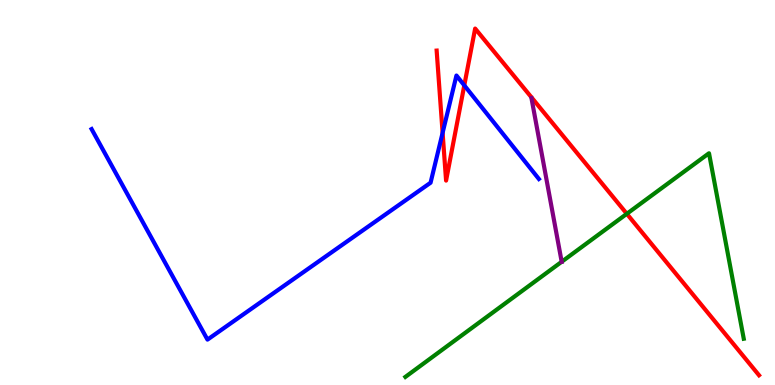[{'lines': ['blue', 'red'], 'intersections': [{'x': 5.71, 'y': 6.55}, {'x': 5.99, 'y': 7.78}]}, {'lines': ['green', 'red'], 'intersections': [{'x': 8.09, 'y': 4.45}]}, {'lines': ['purple', 'red'], 'intersections': []}, {'lines': ['blue', 'green'], 'intersections': []}, {'lines': ['blue', 'purple'], 'intersections': []}, {'lines': ['green', 'purple'], 'intersections': [{'x': 7.25, 'y': 3.2}]}]